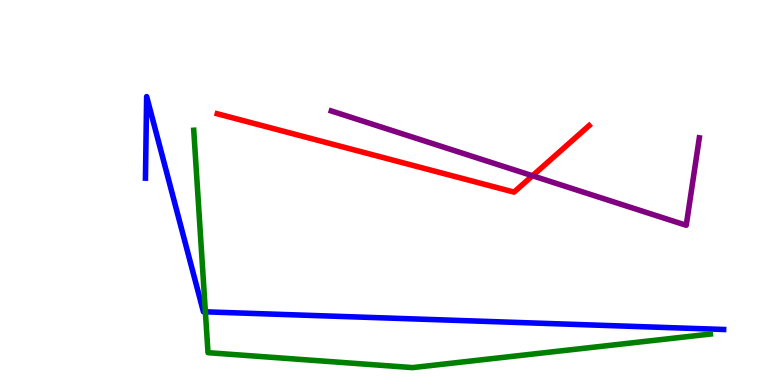[{'lines': ['blue', 'red'], 'intersections': []}, {'lines': ['green', 'red'], 'intersections': []}, {'lines': ['purple', 'red'], 'intersections': [{'x': 6.87, 'y': 5.43}]}, {'lines': ['blue', 'green'], 'intersections': [{'x': 2.65, 'y': 1.9}]}, {'lines': ['blue', 'purple'], 'intersections': []}, {'lines': ['green', 'purple'], 'intersections': []}]